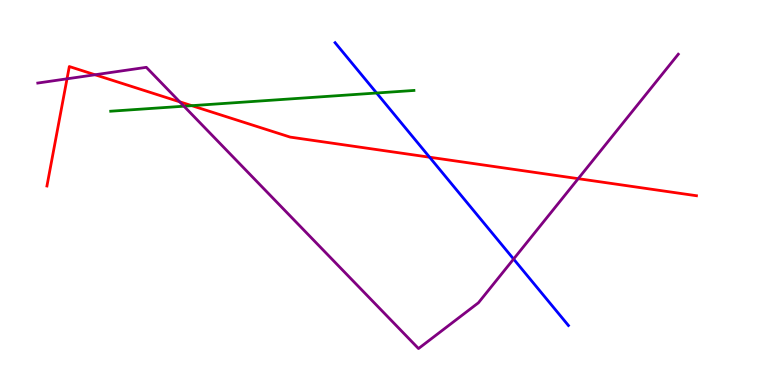[{'lines': ['blue', 'red'], 'intersections': [{'x': 5.54, 'y': 5.92}]}, {'lines': ['green', 'red'], 'intersections': [{'x': 2.47, 'y': 7.26}]}, {'lines': ['purple', 'red'], 'intersections': [{'x': 0.865, 'y': 7.95}, {'x': 1.23, 'y': 8.06}, {'x': 2.32, 'y': 7.36}, {'x': 7.46, 'y': 5.36}]}, {'lines': ['blue', 'green'], 'intersections': [{'x': 4.86, 'y': 7.58}]}, {'lines': ['blue', 'purple'], 'intersections': [{'x': 6.63, 'y': 3.27}]}, {'lines': ['green', 'purple'], 'intersections': [{'x': 2.37, 'y': 7.24}]}]